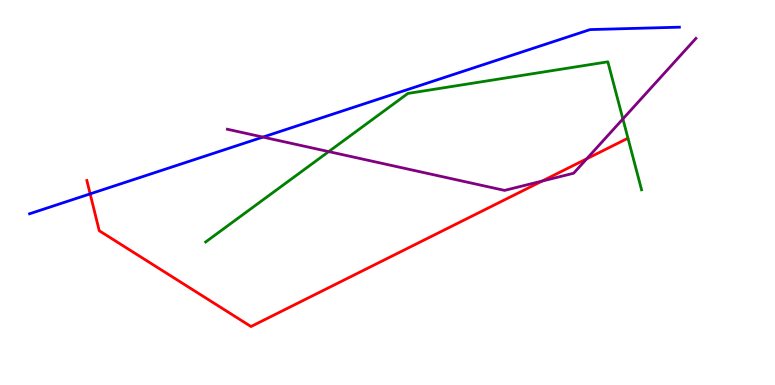[{'lines': ['blue', 'red'], 'intersections': [{'x': 1.16, 'y': 4.96}]}, {'lines': ['green', 'red'], 'intersections': []}, {'lines': ['purple', 'red'], 'intersections': [{'x': 7.0, 'y': 5.3}, {'x': 7.57, 'y': 5.88}]}, {'lines': ['blue', 'green'], 'intersections': []}, {'lines': ['blue', 'purple'], 'intersections': [{'x': 3.39, 'y': 6.44}]}, {'lines': ['green', 'purple'], 'intersections': [{'x': 4.24, 'y': 6.06}, {'x': 8.04, 'y': 6.91}]}]